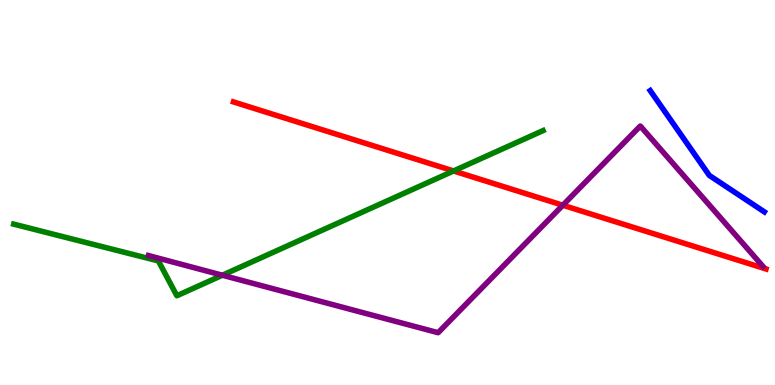[{'lines': ['blue', 'red'], 'intersections': []}, {'lines': ['green', 'red'], 'intersections': [{'x': 5.85, 'y': 5.56}]}, {'lines': ['purple', 'red'], 'intersections': [{'x': 7.26, 'y': 4.67}]}, {'lines': ['blue', 'green'], 'intersections': []}, {'lines': ['blue', 'purple'], 'intersections': []}, {'lines': ['green', 'purple'], 'intersections': [{'x': 2.87, 'y': 2.85}]}]